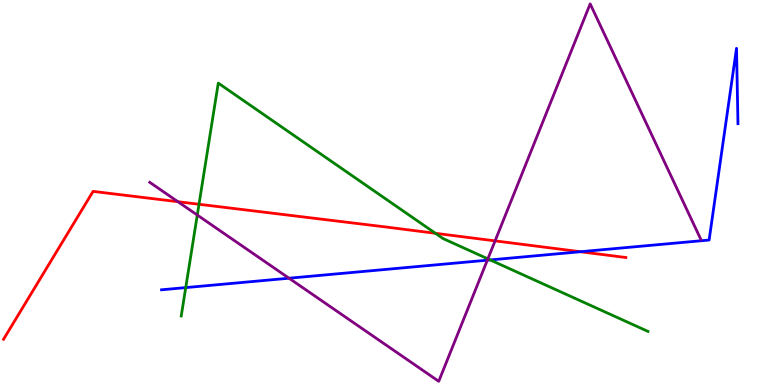[{'lines': ['blue', 'red'], 'intersections': [{'x': 7.49, 'y': 3.46}]}, {'lines': ['green', 'red'], 'intersections': [{'x': 2.57, 'y': 4.69}, {'x': 5.62, 'y': 3.94}]}, {'lines': ['purple', 'red'], 'intersections': [{'x': 2.3, 'y': 4.76}, {'x': 6.39, 'y': 3.74}]}, {'lines': ['blue', 'green'], 'intersections': [{'x': 2.4, 'y': 2.53}, {'x': 6.33, 'y': 3.25}]}, {'lines': ['blue', 'purple'], 'intersections': [{'x': 3.73, 'y': 2.77}, {'x': 6.29, 'y': 3.24}]}, {'lines': ['green', 'purple'], 'intersections': [{'x': 2.55, 'y': 4.41}, {'x': 6.3, 'y': 3.28}]}]